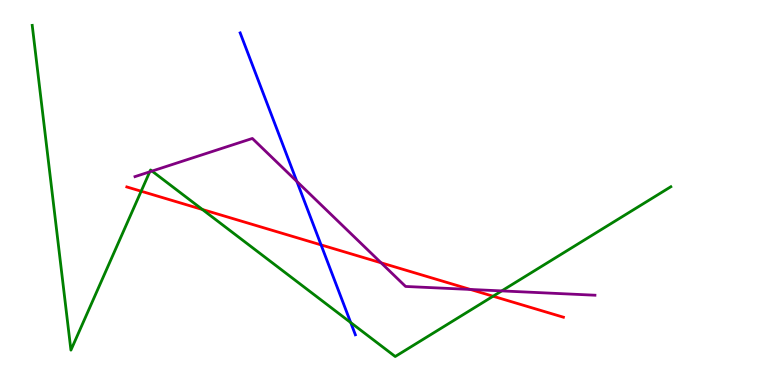[{'lines': ['blue', 'red'], 'intersections': [{'x': 4.14, 'y': 3.64}]}, {'lines': ['green', 'red'], 'intersections': [{'x': 1.82, 'y': 5.03}, {'x': 2.61, 'y': 4.56}, {'x': 6.36, 'y': 2.31}]}, {'lines': ['purple', 'red'], 'intersections': [{'x': 4.92, 'y': 3.17}, {'x': 6.07, 'y': 2.48}]}, {'lines': ['blue', 'green'], 'intersections': [{'x': 4.53, 'y': 1.62}]}, {'lines': ['blue', 'purple'], 'intersections': [{'x': 3.83, 'y': 5.29}]}, {'lines': ['green', 'purple'], 'intersections': [{'x': 1.93, 'y': 5.54}, {'x': 1.96, 'y': 5.56}, {'x': 6.47, 'y': 2.44}]}]